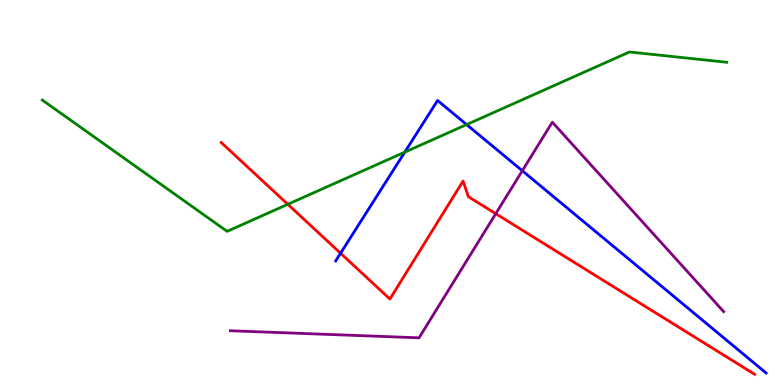[{'lines': ['blue', 'red'], 'intersections': [{'x': 4.39, 'y': 3.42}]}, {'lines': ['green', 'red'], 'intersections': [{'x': 3.71, 'y': 4.69}]}, {'lines': ['purple', 'red'], 'intersections': [{'x': 6.4, 'y': 4.45}]}, {'lines': ['blue', 'green'], 'intersections': [{'x': 5.22, 'y': 6.05}, {'x': 6.02, 'y': 6.76}]}, {'lines': ['blue', 'purple'], 'intersections': [{'x': 6.74, 'y': 5.56}]}, {'lines': ['green', 'purple'], 'intersections': []}]